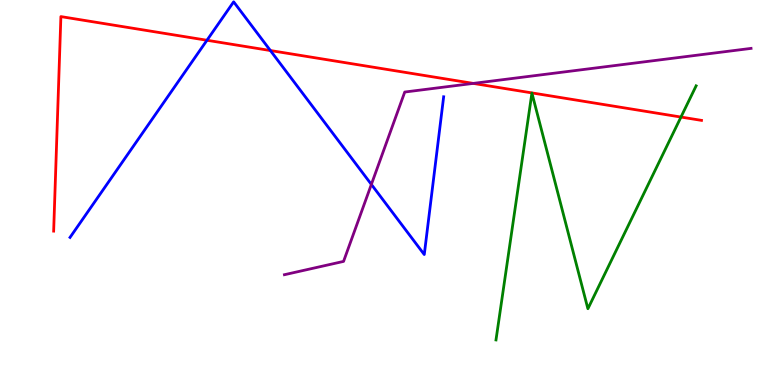[{'lines': ['blue', 'red'], 'intersections': [{'x': 2.67, 'y': 8.95}, {'x': 3.49, 'y': 8.69}]}, {'lines': ['green', 'red'], 'intersections': [{'x': 8.79, 'y': 6.96}]}, {'lines': ['purple', 'red'], 'intersections': [{'x': 6.11, 'y': 7.83}]}, {'lines': ['blue', 'green'], 'intersections': []}, {'lines': ['blue', 'purple'], 'intersections': [{'x': 4.79, 'y': 5.21}]}, {'lines': ['green', 'purple'], 'intersections': []}]